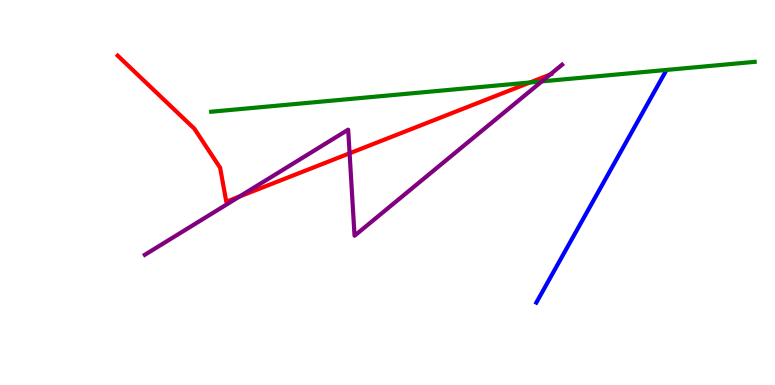[{'lines': ['blue', 'red'], 'intersections': []}, {'lines': ['green', 'red'], 'intersections': [{'x': 6.84, 'y': 7.86}]}, {'lines': ['purple', 'red'], 'intersections': [{'x': 3.09, 'y': 4.9}, {'x': 4.51, 'y': 6.02}, {'x': 7.1, 'y': 8.06}]}, {'lines': ['blue', 'green'], 'intersections': []}, {'lines': ['blue', 'purple'], 'intersections': []}, {'lines': ['green', 'purple'], 'intersections': [{'x': 6.99, 'y': 7.89}]}]